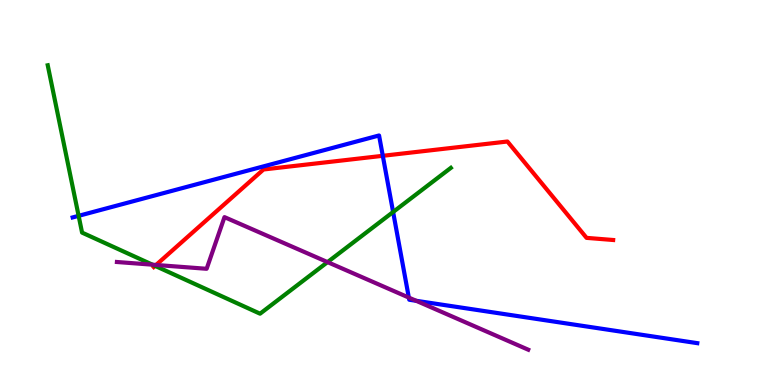[{'lines': ['blue', 'red'], 'intersections': [{'x': 4.94, 'y': 5.95}]}, {'lines': ['green', 'red'], 'intersections': [{'x': 2.0, 'y': 3.09}]}, {'lines': ['purple', 'red'], 'intersections': [{'x': 2.01, 'y': 3.12}]}, {'lines': ['blue', 'green'], 'intersections': [{'x': 1.01, 'y': 4.39}, {'x': 5.07, 'y': 4.49}]}, {'lines': ['blue', 'purple'], 'intersections': [{'x': 5.28, 'y': 2.27}, {'x': 5.37, 'y': 2.19}]}, {'lines': ['green', 'purple'], 'intersections': [{'x': 1.97, 'y': 3.12}, {'x': 4.23, 'y': 3.19}]}]